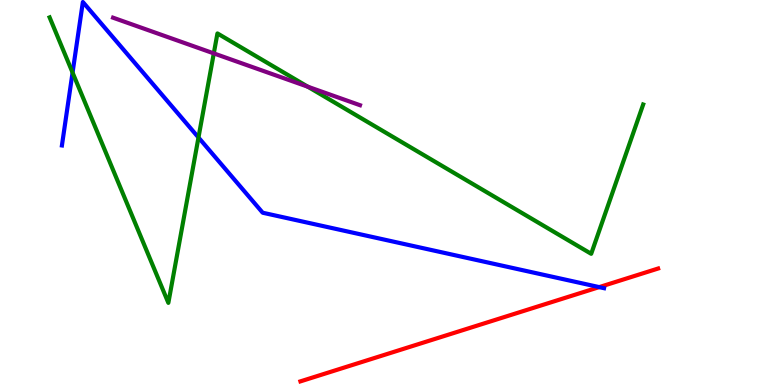[{'lines': ['blue', 'red'], 'intersections': [{'x': 7.73, 'y': 2.54}]}, {'lines': ['green', 'red'], 'intersections': []}, {'lines': ['purple', 'red'], 'intersections': []}, {'lines': ['blue', 'green'], 'intersections': [{'x': 0.936, 'y': 8.12}, {'x': 2.56, 'y': 6.43}]}, {'lines': ['blue', 'purple'], 'intersections': []}, {'lines': ['green', 'purple'], 'intersections': [{'x': 2.76, 'y': 8.61}, {'x': 3.97, 'y': 7.75}]}]